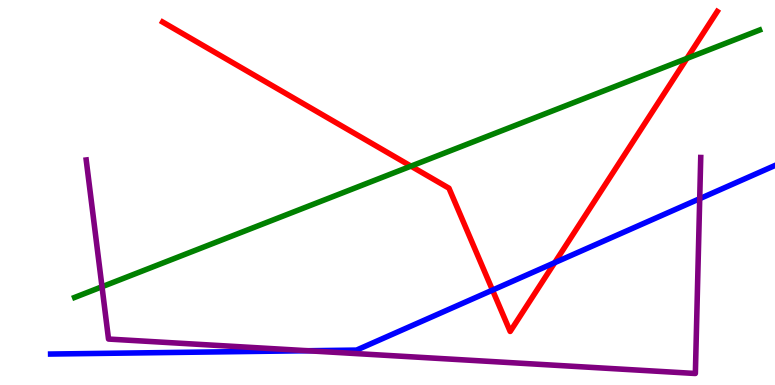[{'lines': ['blue', 'red'], 'intersections': [{'x': 6.35, 'y': 2.46}, {'x': 7.16, 'y': 3.18}]}, {'lines': ['green', 'red'], 'intersections': [{'x': 5.3, 'y': 5.68}, {'x': 8.86, 'y': 8.48}]}, {'lines': ['purple', 'red'], 'intersections': []}, {'lines': ['blue', 'green'], 'intersections': []}, {'lines': ['blue', 'purple'], 'intersections': [{'x': 3.97, 'y': 0.89}, {'x': 9.03, 'y': 4.84}]}, {'lines': ['green', 'purple'], 'intersections': [{'x': 1.32, 'y': 2.55}]}]